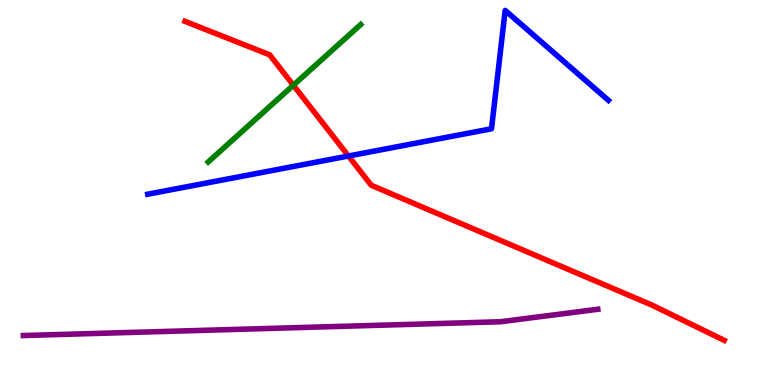[{'lines': ['blue', 'red'], 'intersections': [{'x': 4.5, 'y': 5.95}]}, {'lines': ['green', 'red'], 'intersections': [{'x': 3.79, 'y': 7.79}]}, {'lines': ['purple', 'red'], 'intersections': []}, {'lines': ['blue', 'green'], 'intersections': []}, {'lines': ['blue', 'purple'], 'intersections': []}, {'lines': ['green', 'purple'], 'intersections': []}]